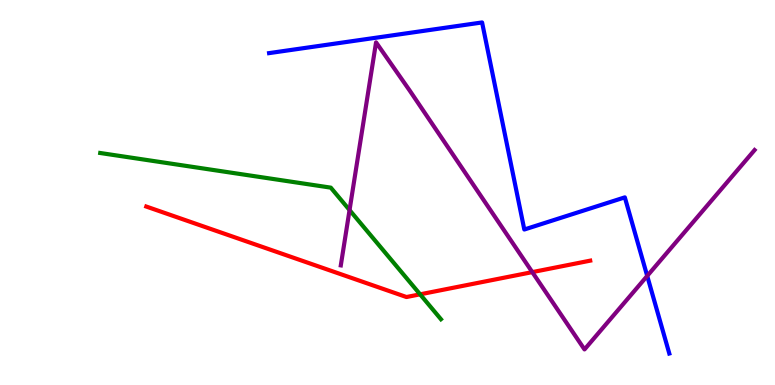[{'lines': ['blue', 'red'], 'intersections': []}, {'lines': ['green', 'red'], 'intersections': [{'x': 5.42, 'y': 2.36}]}, {'lines': ['purple', 'red'], 'intersections': [{'x': 6.87, 'y': 2.93}]}, {'lines': ['blue', 'green'], 'intersections': []}, {'lines': ['blue', 'purple'], 'intersections': [{'x': 8.35, 'y': 2.83}]}, {'lines': ['green', 'purple'], 'intersections': [{'x': 4.51, 'y': 4.54}]}]